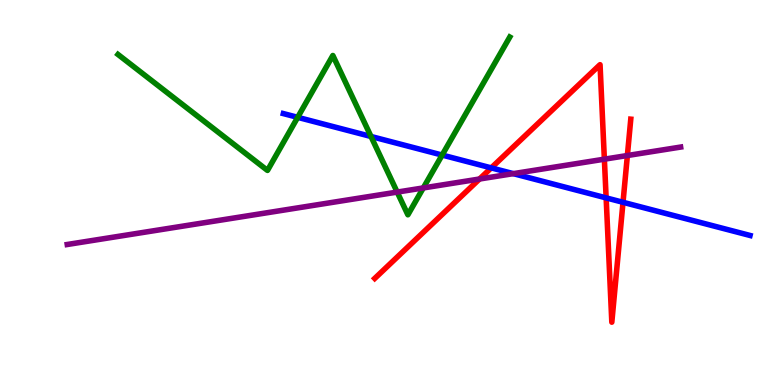[{'lines': ['blue', 'red'], 'intersections': [{'x': 6.34, 'y': 5.64}, {'x': 7.82, 'y': 4.86}, {'x': 8.04, 'y': 4.75}]}, {'lines': ['green', 'red'], 'intersections': []}, {'lines': ['purple', 'red'], 'intersections': [{'x': 6.19, 'y': 5.35}, {'x': 7.8, 'y': 5.87}, {'x': 8.1, 'y': 5.96}]}, {'lines': ['blue', 'green'], 'intersections': [{'x': 3.84, 'y': 6.95}, {'x': 4.79, 'y': 6.46}, {'x': 5.71, 'y': 5.97}]}, {'lines': ['blue', 'purple'], 'intersections': [{'x': 6.62, 'y': 5.49}]}, {'lines': ['green', 'purple'], 'intersections': [{'x': 5.12, 'y': 5.01}, {'x': 5.46, 'y': 5.12}]}]